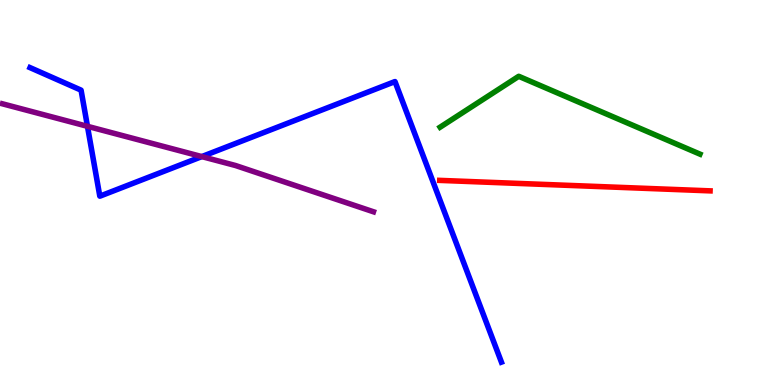[{'lines': ['blue', 'red'], 'intersections': []}, {'lines': ['green', 'red'], 'intersections': []}, {'lines': ['purple', 'red'], 'intersections': []}, {'lines': ['blue', 'green'], 'intersections': []}, {'lines': ['blue', 'purple'], 'intersections': [{'x': 1.13, 'y': 6.72}, {'x': 2.6, 'y': 5.93}]}, {'lines': ['green', 'purple'], 'intersections': []}]